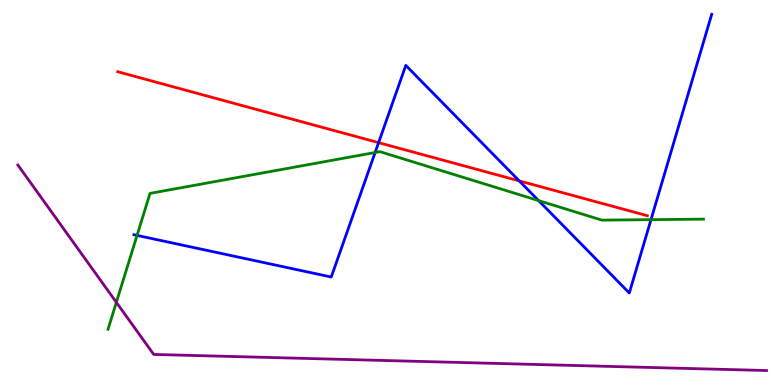[{'lines': ['blue', 'red'], 'intersections': [{'x': 4.89, 'y': 6.29}, {'x': 6.7, 'y': 5.3}]}, {'lines': ['green', 'red'], 'intersections': []}, {'lines': ['purple', 'red'], 'intersections': []}, {'lines': ['blue', 'green'], 'intersections': [{'x': 1.77, 'y': 3.89}, {'x': 4.84, 'y': 6.04}, {'x': 6.95, 'y': 4.79}, {'x': 8.4, 'y': 4.29}]}, {'lines': ['blue', 'purple'], 'intersections': []}, {'lines': ['green', 'purple'], 'intersections': [{'x': 1.5, 'y': 2.15}]}]